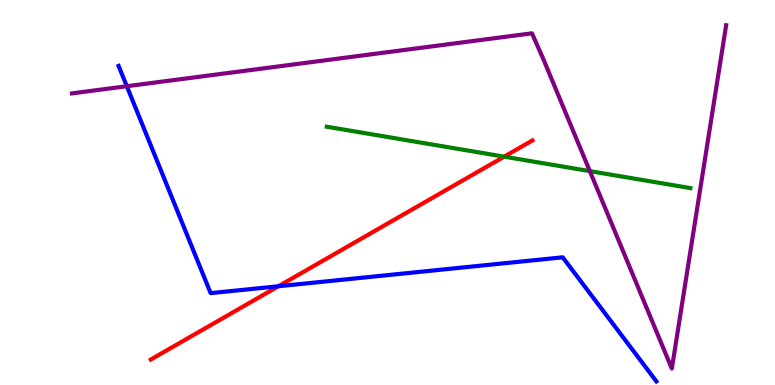[{'lines': ['blue', 'red'], 'intersections': [{'x': 3.59, 'y': 2.57}]}, {'lines': ['green', 'red'], 'intersections': [{'x': 6.51, 'y': 5.93}]}, {'lines': ['purple', 'red'], 'intersections': []}, {'lines': ['blue', 'green'], 'intersections': []}, {'lines': ['blue', 'purple'], 'intersections': [{'x': 1.64, 'y': 7.76}]}, {'lines': ['green', 'purple'], 'intersections': [{'x': 7.61, 'y': 5.56}]}]